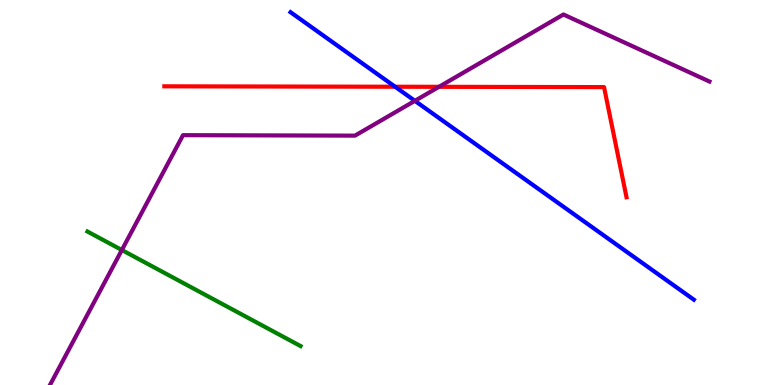[{'lines': ['blue', 'red'], 'intersections': [{'x': 5.1, 'y': 7.75}]}, {'lines': ['green', 'red'], 'intersections': []}, {'lines': ['purple', 'red'], 'intersections': [{'x': 5.66, 'y': 7.75}]}, {'lines': ['blue', 'green'], 'intersections': []}, {'lines': ['blue', 'purple'], 'intersections': [{'x': 5.35, 'y': 7.38}]}, {'lines': ['green', 'purple'], 'intersections': [{'x': 1.57, 'y': 3.51}]}]